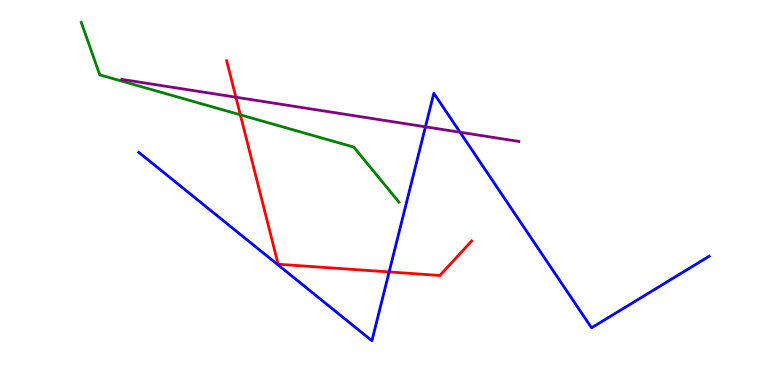[{'lines': ['blue', 'red'], 'intersections': [{'x': 5.02, 'y': 2.94}]}, {'lines': ['green', 'red'], 'intersections': [{'x': 3.1, 'y': 7.02}]}, {'lines': ['purple', 'red'], 'intersections': [{'x': 3.04, 'y': 7.48}]}, {'lines': ['blue', 'green'], 'intersections': []}, {'lines': ['blue', 'purple'], 'intersections': [{'x': 5.49, 'y': 6.71}, {'x': 5.94, 'y': 6.57}]}, {'lines': ['green', 'purple'], 'intersections': []}]